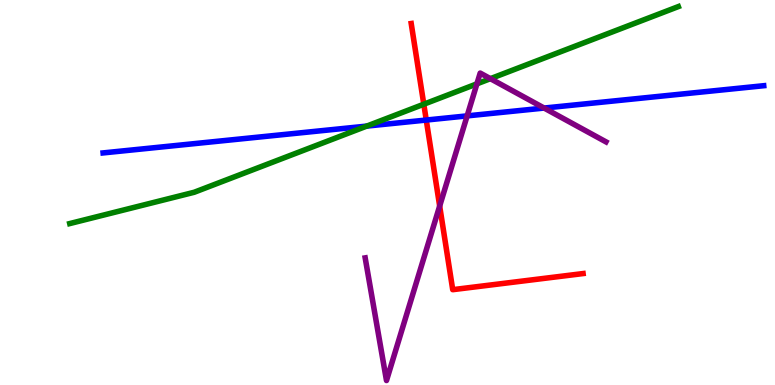[{'lines': ['blue', 'red'], 'intersections': [{'x': 5.5, 'y': 6.88}]}, {'lines': ['green', 'red'], 'intersections': [{'x': 5.47, 'y': 7.29}]}, {'lines': ['purple', 'red'], 'intersections': [{'x': 5.67, 'y': 4.65}]}, {'lines': ['blue', 'green'], 'intersections': [{'x': 4.73, 'y': 6.72}]}, {'lines': ['blue', 'purple'], 'intersections': [{'x': 6.03, 'y': 6.99}, {'x': 7.02, 'y': 7.19}]}, {'lines': ['green', 'purple'], 'intersections': [{'x': 6.15, 'y': 7.82}, {'x': 6.33, 'y': 7.96}]}]